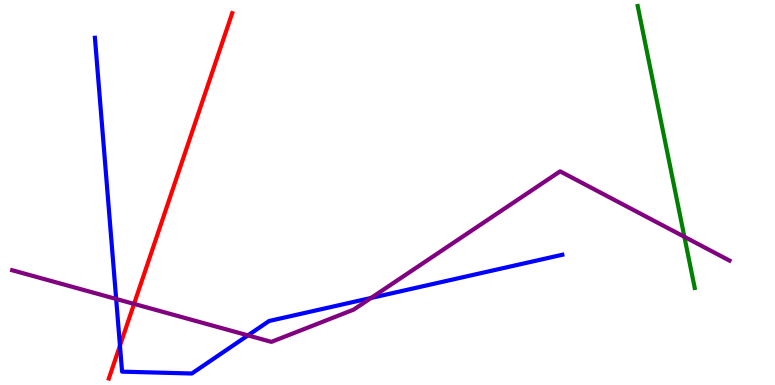[{'lines': ['blue', 'red'], 'intersections': [{'x': 1.55, 'y': 1.02}]}, {'lines': ['green', 'red'], 'intersections': []}, {'lines': ['purple', 'red'], 'intersections': [{'x': 1.73, 'y': 2.11}]}, {'lines': ['blue', 'green'], 'intersections': []}, {'lines': ['blue', 'purple'], 'intersections': [{'x': 1.5, 'y': 2.23}, {'x': 3.2, 'y': 1.29}, {'x': 4.79, 'y': 2.26}]}, {'lines': ['green', 'purple'], 'intersections': [{'x': 8.83, 'y': 3.85}]}]